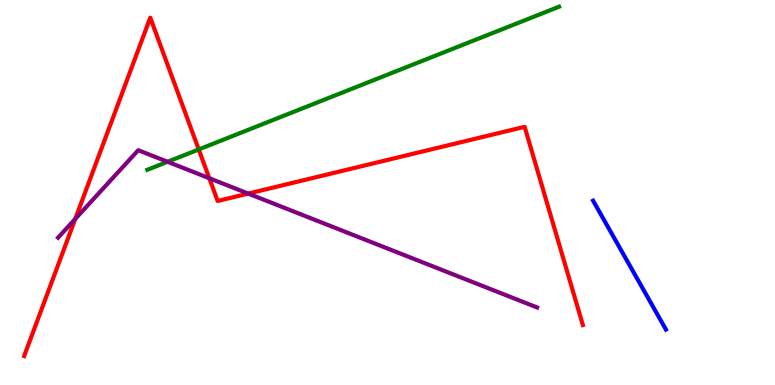[{'lines': ['blue', 'red'], 'intersections': []}, {'lines': ['green', 'red'], 'intersections': [{'x': 2.56, 'y': 6.12}]}, {'lines': ['purple', 'red'], 'intersections': [{'x': 0.971, 'y': 4.31}, {'x': 2.7, 'y': 5.37}, {'x': 3.2, 'y': 4.97}]}, {'lines': ['blue', 'green'], 'intersections': []}, {'lines': ['blue', 'purple'], 'intersections': []}, {'lines': ['green', 'purple'], 'intersections': [{'x': 2.16, 'y': 5.8}]}]